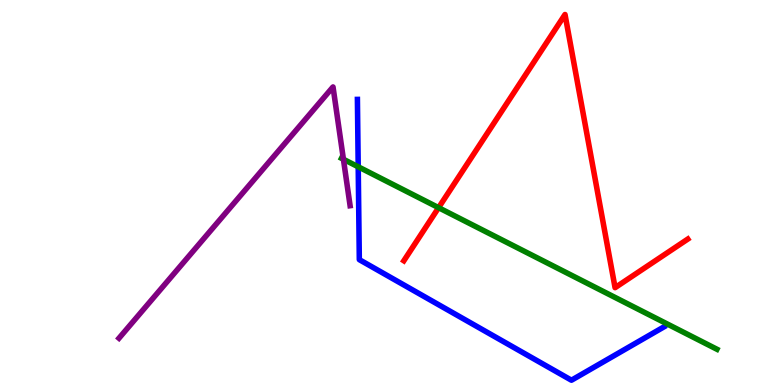[{'lines': ['blue', 'red'], 'intersections': []}, {'lines': ['green', 'red'], 'intersections': [{'x': 5.66, 'y': 4.61}]}, {'lines': ['purple', 'red'], 'intersections': []}, {'lines': ['blue', 'green'], 'intersections': [{'x': 4.62, 'y': 5.67}]}, {'lines': ['blue', 'purple'], 'intersections': []}, {'lines': ['green', 'purple'], 'intersections': [{'x': 4.43, 'y': 5.86}]}]